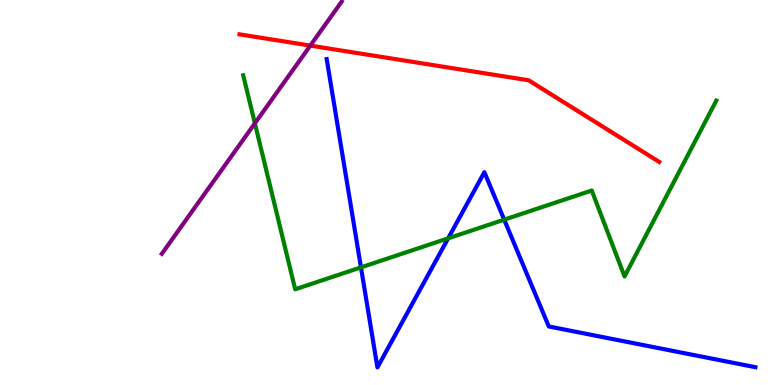[{'lines': ['blue', 'red'], 'intersections': []}, {'lines': ['green', 'red'], 'intersections': []}, {'lines': ['purple', 'red'], 'intersections': [{'x': 4.0, 'y': 8.82}]}, {'lines': ['blue', 'green'], 'intersections': [{'x': 4.66, 'y': 3.06}, {'x': 5.78, 'y': 3.81}, {'x': 6.51, 'y': 4.29}]}, {'lines': ['blue', 'purple'], 'intersections': []}, {'lines': ['green', 'purple'], 'intersections': [{'x': 3.29, 'y': 6.8}]}]